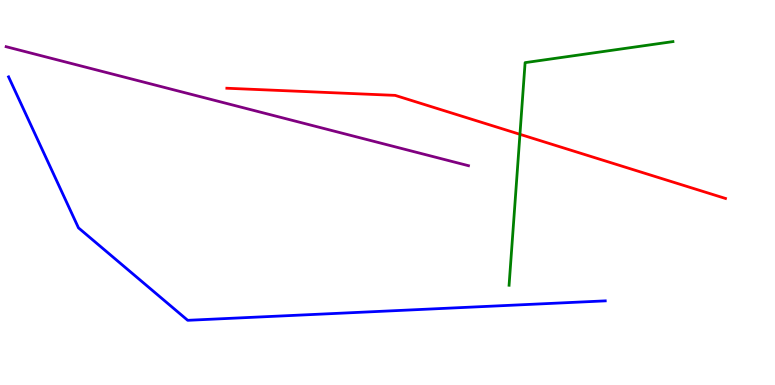[{'lines': ['blue', 'red'], 'intersections': []}, {'lines': ['green', 'red'], 'intersections': [{'x': 6.71, 'y': 6.51}]}, {'lines': ['purple', 'red'], 'intersections': []}, {'lines': ['blue', 'green'], 'intersections': []}, {'lines': ['blue', 'purple'], 'intersections': []}, {'lines': ['green', 'purple'], 'intersections': []}]